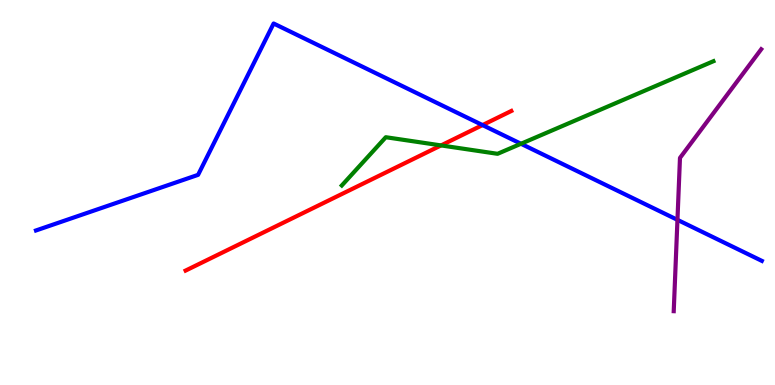[{'lines': ['blue', 'red'], 'intersections': [{'x': 6.23, 'y': 6.75}]}, {'lines': ['green', 'red'], 'intersections': [{'x': 5.69, 'y': 6.22}]}, {'lines': ['purple', 'red'], 'intersections': []}, {'lines': ['blue', 'green'], 'intersections': [{'x': 6.72, 'y': 6.27}]}, {'lines': ['blue', 'purple'], 'intersections': [{'x': 8.74, 'y': 4.29}]}, {'lines': ['green', 'purple'], 'intersections': []}]